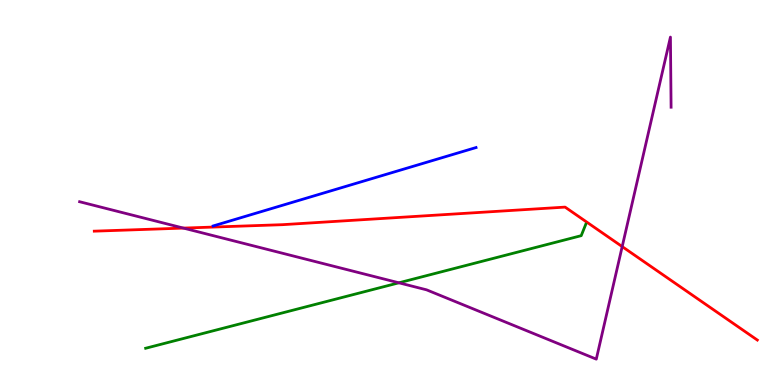[{'lines': ['blue', 'red'], 'intersections': []}, {'lines': ['green', 'red'], 'intersections': []}, {'lines': ['purple', 'red'], 'intersections': [{'x': 2.37, 'y': 4.08}, {'x': 8.03, 'y': 3.59}]}, {'lines': ['blue', 'green'], 'intersections': []}, {'lines': ['blue', 'purple'], 'intersections': []}, {'lines': ['green', 'purple'], 'intersections': [{'x': 5.15, 'y': 2.65}]}]